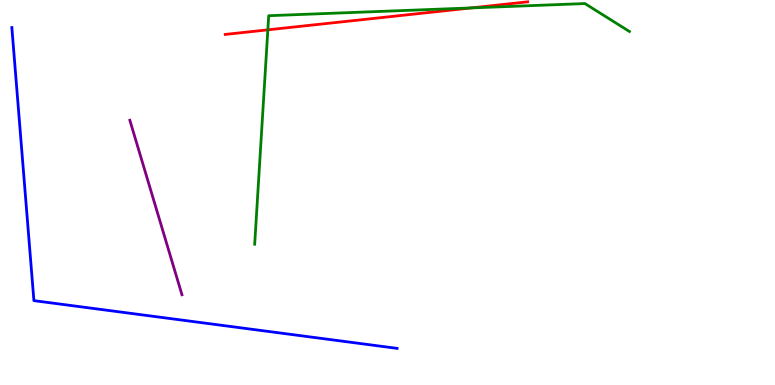[{'lines': ['blue', 'red'], 'intersections': []}, {'lines': ['green', 'red'], 'intersections': [{'x': 3.46, 'y': 9.23}, {'x': 6.08, 'y': 9.79}]}, {'lines': ['purple', 'red'], 'intersections': []}, {'lines': ['blue', 'green'], 'intersections': []}, {'lines': ['blue', 'purple'], 'intersections': []}, {'lines': ['green', 'purple'], 'intersections': []}]